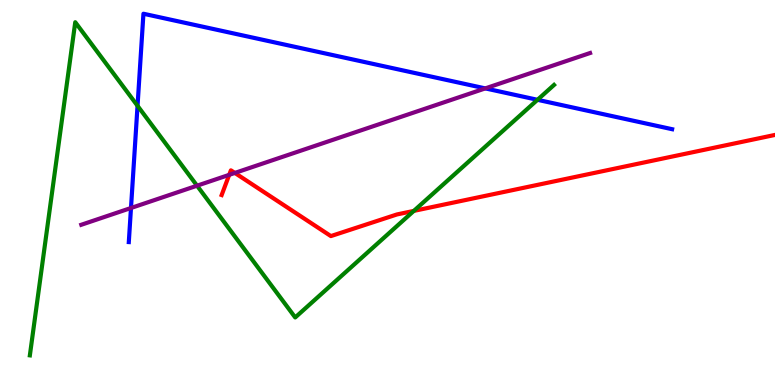[{'lines': ['blue', 'red'], 'intersections': []}, {'lines': ['green', 'red'], 'intersections': [{'x': 5.34, 'y': 4.52}]}, {'lines': ['purple', 'red'], 'intersections': [{'x': 2.96, 'y': 5.46}, {'x': 3.03, 'y': 5.51}]}, {'lines': ['blue', 'green'], 'intersections': [{'x': 1.77, 'y': 7.25}, {'x': 6.94, 'y': 7.41}]}, {'lines': ['blue', 'purple'], 'intersections': [{'x': 1.69, 'y': 4.6}, {'x': 6.26, 'y': 7.7}]}, {'lines': ['green', 'purple'], 'intersections': [{'x': 2.54, 'y': 5.18}]}]